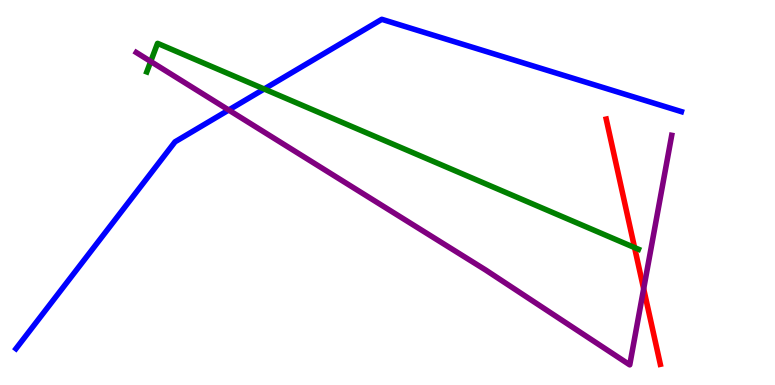[{'lines': ['blue', 'red'], 'intersections': []}, {'lines': ['green', 'red'], 'intersections': [{'x': 8.19, 'y': 3.57}]}, {'lines': ['purple', 'red'], 'intersections': [{'x': 8.31, 'y': 2.5}]}, {'lines': ['blue', 'green'], 'intersections': [{'x': 3.41, 'y': 7.69}]}, {'lines': ['blue', 'purple'], 'intersections': [{'x': 2.95, 'y': 7.14}]}, {'lines': ['green', 'purple'], 'intersections': [{'x': 1.94, 'y': 8.4}]}]